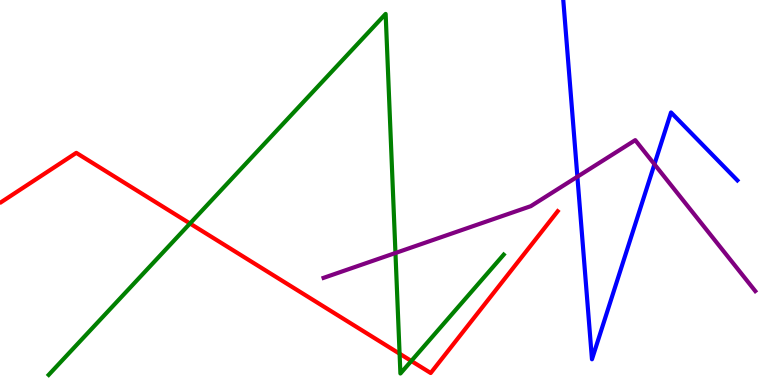[{'lines': ['blue', 'red'], 'intersections': []}, {'lines': ['green', 'red'], 'intersections': [{'x': 2.45, 'y': 4.19}, {'x': 5.16, 'y': 0.813}, {'x': 5.31, 'y': 0.624}]}, {'lines': ['purple', 'red'], 'intersections': []}, {'lines': ['blue', 'green'], 'intersections': []}, {'lines': ['blue', 'purple'], 'intersections': [{'x': 7.45, 'y': 5.41}, {'x': 8.44, 'y': 5.73}]}, {'lines': ['green', 'purple'], 'intersections': [{'x': 5.1, 'y': 3.43}]}]